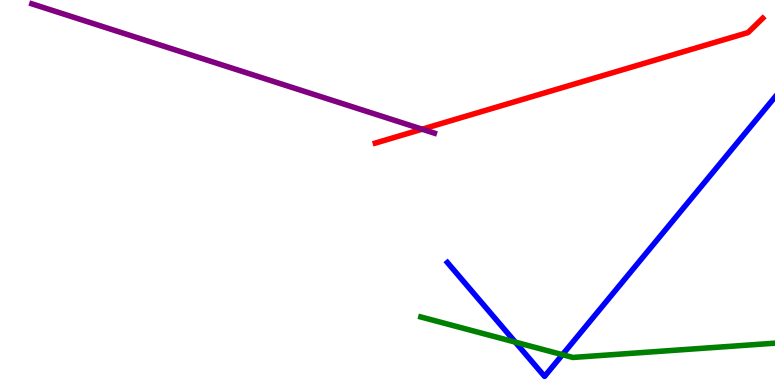[{'lines': ['blue', 'red'], 'intersections': []}, {'lines': ['green', 'red'], 'intersections': []}, {'lines': ['purple', 'red'], 'intersections': [{'x': 5.45, 'y': 6.64}]}, {'lines': ['blue', 'green'], 'intersections': [{'x': 6.65, 'y': 1.11}, {'x': 7.26, 'y': 0.788}]}, {'lines': ['blue', 'purple'], 'intersections': []}, {'lines': ['green', 'purple'], 'intersections': []}]